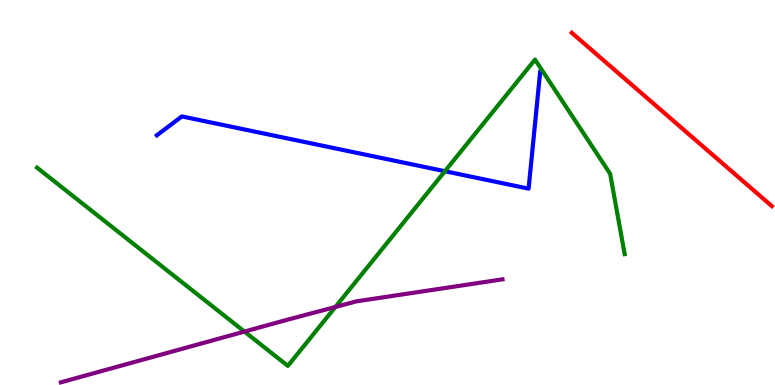[{'lines': ['blue', 'red'], 'intersections': []}, {'lines': ['green', 'red'], 'intersections': []}, {'lines': ['purple', 'red'], 'intersections': []}, {'lines': ['blue', 'green'], 'intersections': [{'x': 5.74, 'y': 5.55}]}, {'lines': ['blue', 'purple'], 'intersections': []}, {'lines': ['green', 'purple'], 'intersections': [{'x': 3.15, 'y': 1.39}, {'x': 4.33, 'y': 2.03}]}]